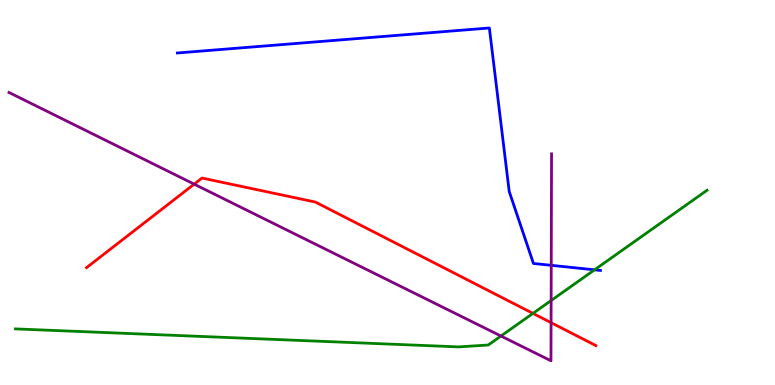[{'lines': ['blue', 'red'], 'intersections': []}, {'lines': ['green', 'red'], 'intersections': [{'x': 6.88, 'y': 1.86}]}, {'lines': ['purple', 'red'], 'intersections': [{'x': 2.51, 'y': 5.22}, {'x': 7.11, 'y': 1.62}]}, {'lines': ['blue', 'green'], 'intersections': [{'x': 7.67, 'y': 2.99}]}, {'lines': ['blue', 'purple'], 'intersections': [{'x': 7.11, 'y': 3.11}]}, {'lines': ['green', 'purple'], 'intersections': [{'x': 6.46, 'y': 1.27}, {'x': 7.11, 'y': 2.19}]}]